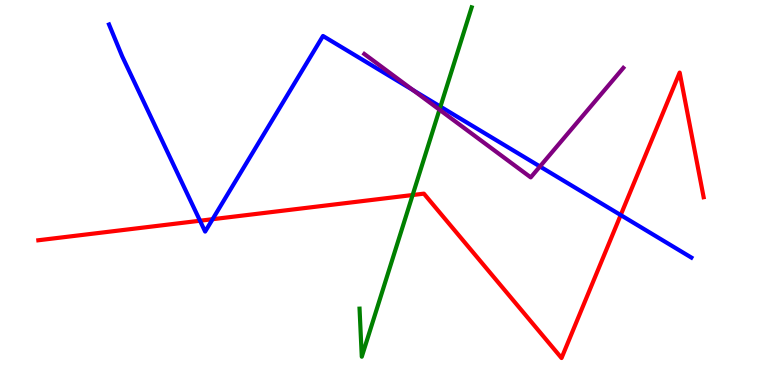[{'lines': ['blue', 'red'], 'intersections': [{'x': 2.58, 'y': 4.27}, {'x': 2.74, 'y': 4.31}, {'x': 8.01, 'y': 4.41}]}, {'lines': ['green', 'red'], 'intersections': [{'x': 5.32, 'y': 4.93}]}, {'lines': ['purple', 'red'], 'intersections': []}, {'lines': ['blue', 'green'], 'intersections': [{'x': 5.68, 'y': 7.23}]}, {'lines': ['blue', 'purple'], 'intersections': [{'x': 5.33, 'y': 7.66}, {'x': 6.97, 'y': 5.68}]}, {'lines': ['green', 'purple'], 'intersections': [{'x': 5.67, 'y': 7.15}]}]